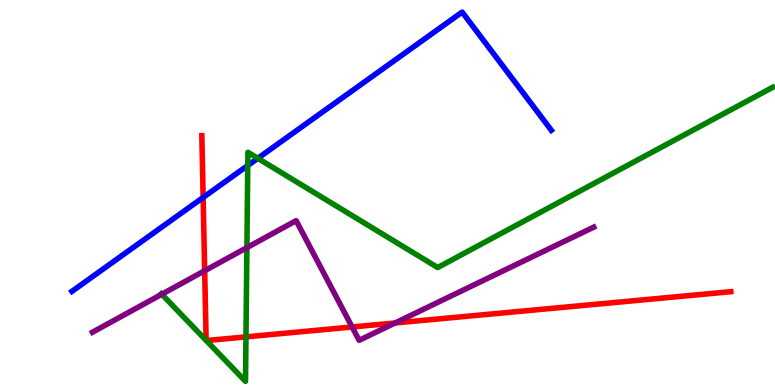[{'lines': ['blue', 'red'], 'intersections': [{'x': 2.62, 'y': 4.87}]}, {'lines': ['green', 'red'], 'intersections': [{'x': 2.66, 'y': 1.16}, {'x': 2.66, 'y': 1.15}, {'x': 3.17, 'y': 1.25}]}, {'lines': ['purple', 'red'], 'intersections': [{'x': 2.64, 'y': 2.97}, {'x': 4.54, 'y': 1.51}, {'x': 5.1, 'y': 1.61}]}, {'lines': ['blue', 'green'], 'intersections': [{'x': 3.2, 'y': 5.7}, {'x': 3.33, 'y': 5.89}]}, {'lines': ['blue', 'purple'], 'intersections': []}, {'lines': ['green', 'purple'], 'intersections': [{'x': 2.09, 'y': 2.36}, {'x': 3.19, 'y': 3.57}]}]